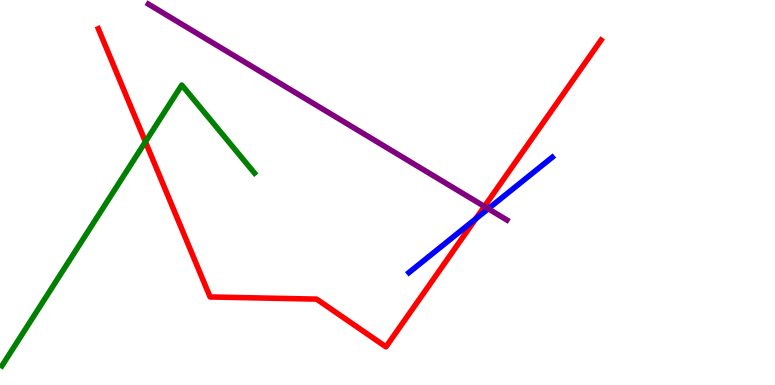[{'lines': ['blue', 'red'], 'intersections': [{'x': 6.14, 'y': 4.32}]}, {'lines': ['green', 'red'], 'intersections': [{'x': 1.88, 'y': 6.32}]}, {'lines': ['purple', 'red'], 'intersections': [{'x': 6.25, 'y': 4.64}]}, {'lines': ['blue', 'green'], 'intersections': []}, {'lines': ['blue', 'purple'], 'intersections': [{'x': 6.3, 'y': 4.58}]}, {'lines': ['green', 'purple'], 'intersections': []}]